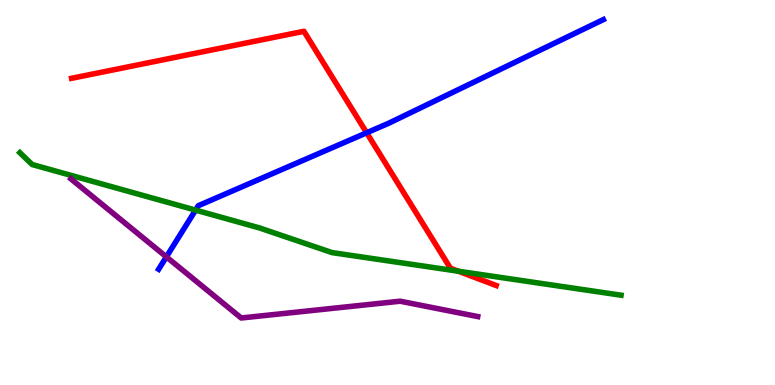[{'lines': ['blue', 'red'], 'intersections': [{'x': 4.73, 'y': 6.55}]}, {'lines': ['green', 'red'], 'intersections': [{'x': 5.91, 'y': 2.96}]}, {'lines': ['purple', 'red'], 'intersections': []}, {'lines': ['blue', 'green'], 'intersections': [{'x': 2.52, 'y': 4.54}]}, {'lines': ['blue', 'purple'], 'intersections': [{'x': 2.15, 'y': 3.33}]}, {'lines': ['green', 'purple'], 'intersections': []}]